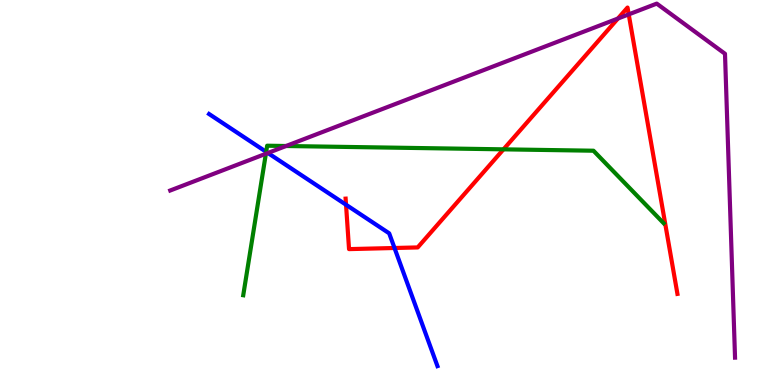[{'lines': ['blue', 'red'], 'intersections': [{'x': 4.46, 'y': 4.68}, {'x': 5.09, 'y': 3.56}]}, {'lines': ['green', 'red'], 'intersections': [{'x': 6.5, 'y': 6.12}]}, {'lines': ['purple', 'red'], 'intersections': [{'x': 7.97, 'y': 9.52}, {'x': 8.11, 'y': 9.63}]}, {'lines': ['blue', 'green'], 'intersections': [{'x': 3.43, 'y': 6.06}]}, {'lines': ['blue', 'purple'], 'intersections': [{'x': 3.46, 'y': 6.03}]}, {'lines': ['green', 'purple'], 'intersections': [{'x': 3.43, 'y': 6.01}, {'x': 3.69, 'y': 6.21}]}]